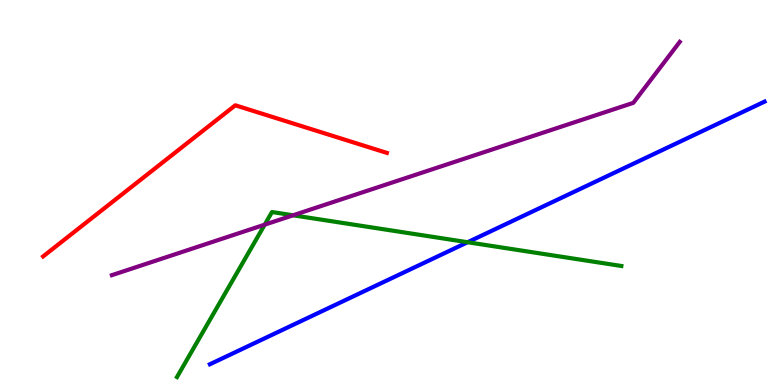[{'lines': ['blue', 'red'], 'intersections': []}, {'lines': ['green', 'red'], 'intersections': []}, {'lines': ['purple', 'red'], 'intersections': []}, {'lines': ['blue', 'green'], 'intersections': [{'x': 6.03, 'y': 3.71}]}, {'lines': ['blue', 'purple'], 'intersections': []}, {'lines': ['green', 'purple'], 'intersections': [{'x': 3.42, 'y': 4.16}, {'x': 3.78, 'y': 4.41}]}]